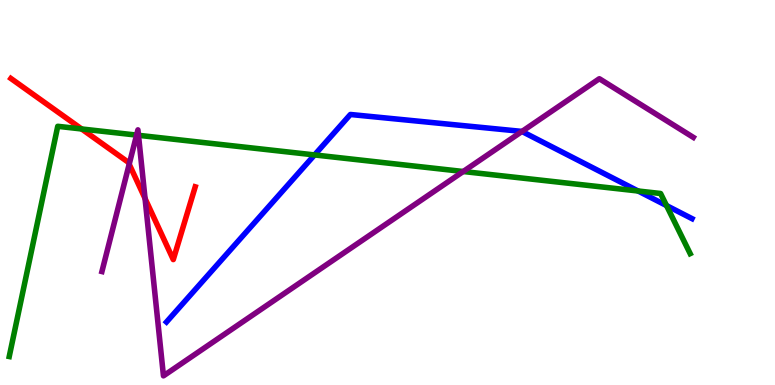[{'lines': ['blue', 'red'], 'intersections': []}, {'lines': ['green', 'red'], 'intersections': [{'x': 1.05, 'y': 6.65}]}, {'lines': ['purple', 'red'], 'intersections': [{'x': 1.67, 'y': 5.74}, {'x': 1.87, 'y': 4.84}]}, {'lines': ['blue', 'green'], 'intersections': [{'x': 4.06, 'y': 5.98}, {'x': 8.23, 'y': 5.04}, {'x': 8.6, 'y': 4.66}]}, {'lines': ['blue', 'purple'], 'intersections': [{'x': 6.74, 'y': 6.59}]}, {'lines': ['green', 'purple'], 'intersections': [{'x': 1.76, 'y': 6.49}, {'x': 1.79, 'y': 6.49}, {'x': 5.98, 'y': 5.55}]}]